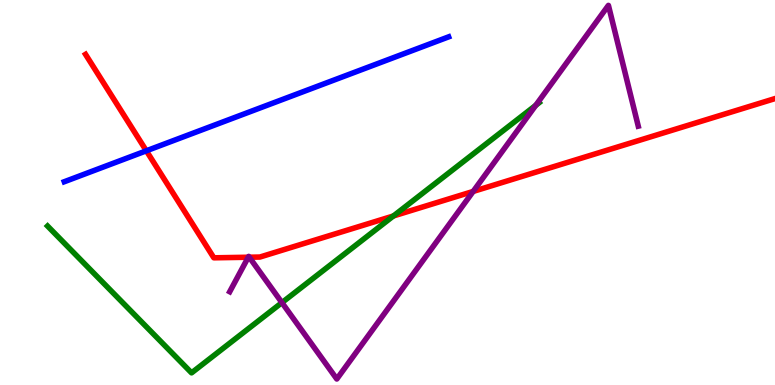[{'lines': ['blue', 'red'], 'intersections': [{'x': 1.89, 'y': 6.08}]}, {'lines': ['green', 'red'], 'intersections': [{'x': 5.08, 'y': 4.39}]}, {'lines': ['purple', 'red'], 'intersections': [{'x': 3.2, 'y': 3.32}, {'x': 3.22, 'y': 3.32}, {'x': 6.11, 'y': 5.03}]}, {'lines': ['blue', 'green'], 'intersections': []}, {'lines': ['blue', 'purple'], 'intersections': []}, {'lines': ['green', 'purple'], 'intersections': [{'x': 3.64, 'y': 2.14}, {'x': 6.91, 'y': 7.26}]}]